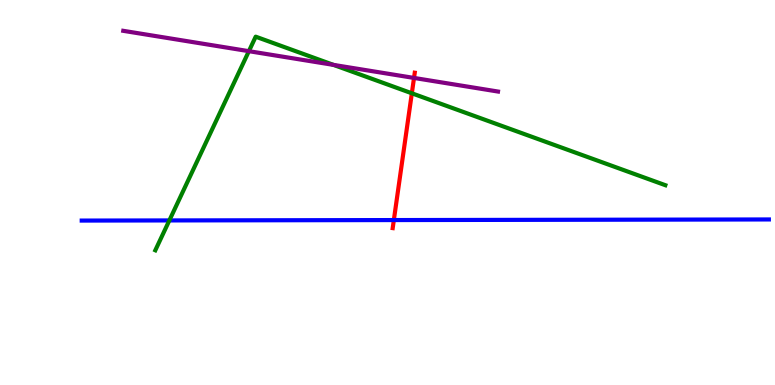[{'lines': ['blue', 'red'], 'intersections': [{'x': 5.08, 'y': 4.28}]}, {'lines': ['green', 'red'], 'intersections': [{'x': 5.31, 'y': 7.58}]}, {'lines': ['purple', 'red'], 'intersections': [{'x': 5.34, 'y': 7.98}]}, {'lines': ['blue', 'green'], 'intersections': [{'x': 2.19, 'y': 4.27}]}, {'lines': ['blue', 'purple'], 'intersections': []}, {'lines': ['green', 'purple'], 'intersections': [{'x': 3.21, 'y': 8.67}, {'x': 4.3, 'y': 8.31}]}]